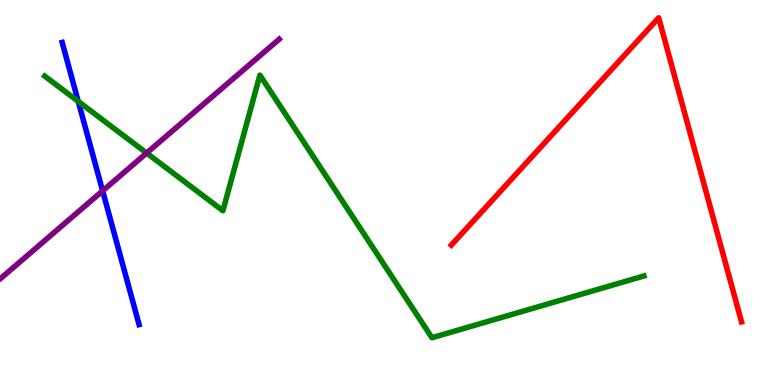[{'lines': ['blue', 'red'], 'intersections': []}, {'lines': ['green', 'red'], 'intersections': []}, {'lines': ['purple', 'red'], 'intersections': []}, {'lines': ['blue', 'green'], 'intersections': [{'x': 1.01, 'y': 7.37}]}, {'lines': ['blue', 'purple'], 'intersections': [{'x': 1.32, 'y': 5.04}]}, {'lines': ['green', 'purple'], 'intersections': [{'x': 1.89, 'y': 6.02}]}]